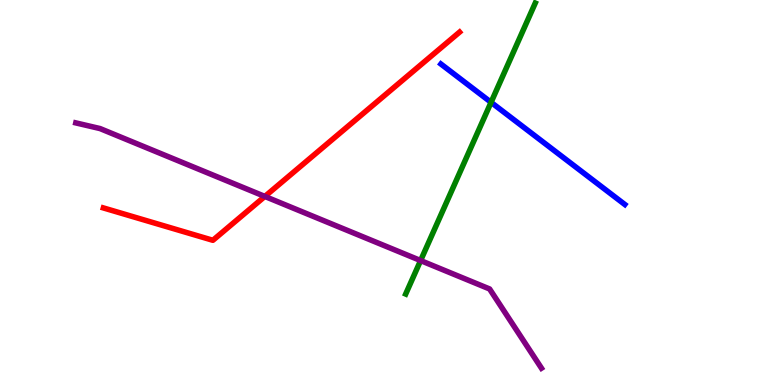[{'lines': ['blue', 'red'], 'intersections': []}, {'lines': ['green', 'red'], 'intersections': []}, {'lines': ['purple', 'red'], 'intersections': [{'x': 3.42, 'y': 4.9}]}, {'lines': ['blue', 'green'], 'intersections': [{'x': 6.34, 'y': 7.34}]}, {'lines': ['blue', 'purple'], 'intersections': []}, {'lines': ['green', 'purple'], 'intersections': [{'x': 5.43, 'y': 3.23}]}]